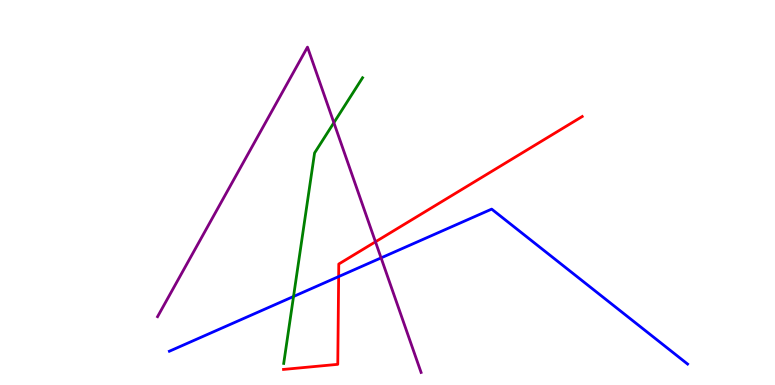[{'lines': ['blue', 'red'], 'intersections': [{'x': 4.37, 'y': 2.82}]}, {'lines': ['green', 'red'], 'intersections': []}, {'lines': ['purple', 'red'], 'intersections': [{'x': 4.84, 'y': 3.72}]}, {'lines': ['blue', 'green'], 'intersections': [{'x': 3.79, 'y': 2.3}]}, {'lines': ['blue', 'purple'], 'intersections': [{'x': 4.92, 'y': 3.3}]}, {'lines': ['green', 'purple'], 'intersections': [{'x': 4.31, 'y': 6.81}]}]